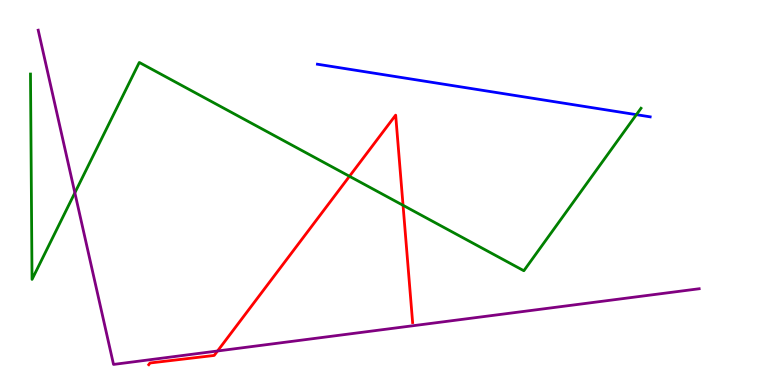[{'lines': ['blue', 'red'], 'intersections': []}, {'lines': ['green', 'red'], 'intersections': [{'x': 4.51, 'y': 5.42}, {'x': 5.2, 'y': 4.67}]}, {'lines': ['purple', 'red'], 'intersections': [{'x': 2.81, 'y': 0.883}]}, {'lines': ['blue', 'green'], 'intersections': [{'x': 8.21, 'y': 7.02}]}, {'lines': ['blue', 'purple'], 'intersections': []}, {'lines': ['green', 'purple'], 'intersections': [{'x': 0.966, 'y': 4.99}]}]